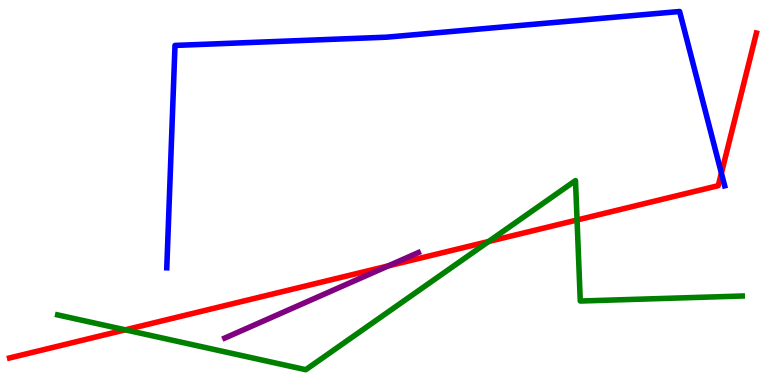[{'lines': ['blue', 'red'], 'intersections': [{'x': 9.31, 'y': 5.5}]}, {'lines': ['green', 'red'], 'intersections': [{'x': 1.62, 'y': 1.43}, {'x': 6.31, 'y': 3.73}, {'x': 7.45, 'y': 4.29}]}, {'lines': ['purple', 'red'], 'intersections': [{'x': 5.01, 'y': 3.09}]}, {'lines': ['blue', 'green'], 'intersections': []}, {'lines': ['blue', 'purple'], 'intersections': []}, {'lines': ['green', 'purple'], 'intersections': []}]